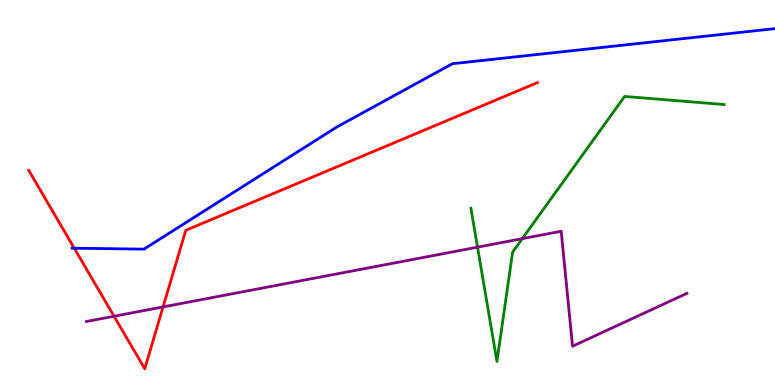[{'lines': ['blue', 'red'], 'intersections': [{'x': 0.958, 'y': 3.55}]}, {'lines': ['green', 'red'], 'intersections': []}, {'lines': ['purple', 'red'], 'intersections': [{'x': 1.47, 'y': 1.79}, {'x': 2.1, 'y': 2.03}]}, {'lines': ['blue', 'green'], 'intersections': []}, {'lines': ['blue', 'purple'], 'intersections': []}, {'lines': ['green', 'purple'], 'intersections': [{'x': 6.16, 'y': 3.58}, {'x': 6.74, 'y': 3.8}]}]